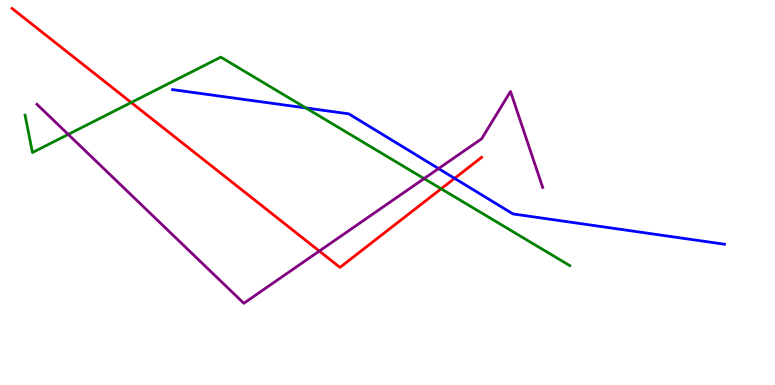[{'lines': ['blue', 'red'], 'intersections': [{'x': 5.87, 'y': 5.37}]}, {'lines': ['green', 'red'], 'intersections': [{'x': 1.69, 'y': 7.34}, {'x': 5.69, 'y': 5.1}]}, {'lines': ['purple', 'red'], 'intersections': [{'x': 4.12, 'y': 3.48}]}, {'lines': ['blue', 'green'], 'intersections': [{'x': 3.95, 'y': 7.2}]}, {'lines': ['blue', 'purple'], 'intersections': [{'x': 5.66, 'y': 5.62}]}, {'lines': ['green', 'purple'], 'intersections': [{'x': 0.88, 'y': 6.51}, {'x': 5.47, 'y': 5.36}]}]